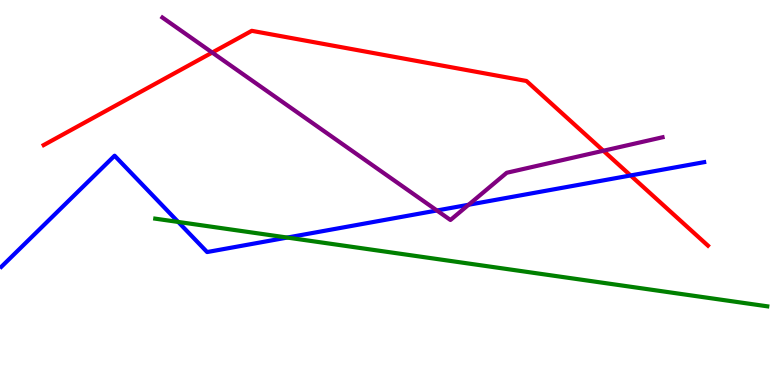[{'lines': ['blue', 'red'], 'intersections': [{'x': 8.14, 'y': 5.44}]}, {'lines': ['green', 'red'], 'intersections': []}, {'lines': ['purple', 'red'], 'intersections': [{'x': 2.74, 'y': 8.64}, {'x': 7.79, 'y': 6.08}]}, {'lines': ['blue', 'green'], 'intersections': [{'x': 2.3, 'y': 4.24}, {'x': 3.71, 'y': 3.83}]}, {'lines': ['blue', 'purple'], 'intersections': [{'x': 5.64, 'y': 4.53}, {'x': 6.05, 'y': 4.68}]}, {'lines': ['green', 'purple'], 'intersections': []}]